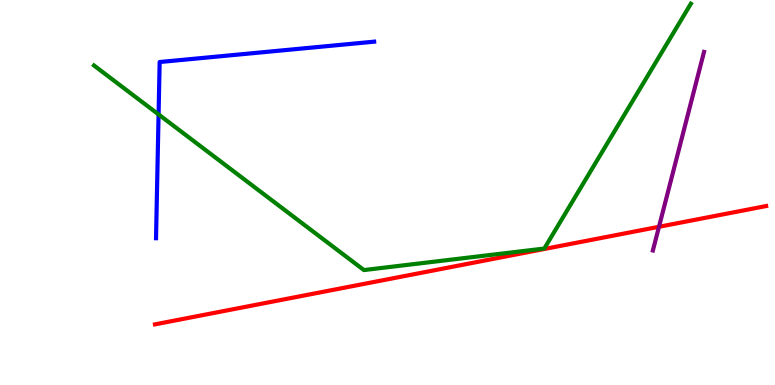[{'lines': ['blue', 'red'], 'intersections': []}, {'lines': ['green', 'red'], 'intersections': []}, {'lines': ['purple', 'red'], 'intersections': [{'x': 8.5, 'y': 4.11}]}, {'lines': ['blue', 'green'], 'intersections': [{'x': 2.05, 'y': 7.03}]}, {'lines': ['blue', 'purple'], 'intersections': []}, {'lines': ['green', 'purple'], 'intersections': []}]